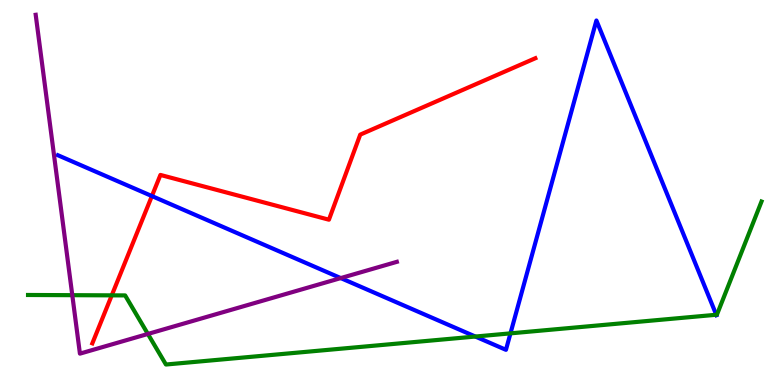[{'lines': ['blue', 'red'], 'intersections': [{'x': 1.96, 'y': 4.91}]}, {'lines': ['green', 'red'], 'intersections': [{'x': 1.44, 'y': 2.33}]}, {'lines': ['purple', 'red'], 'intersections': []}, {'lines': ['blue', 'green'], 'intersections': [{'x': 6.13, 'y': 1.26}, {'x': 6.59, 'y': 1.34}, {'x': 9.24, 'y': 1.82}]}, {'lines': ['blue', 'purple'], 'intersections': [{'x': 4.4, 'y': 2.78}]}, {'lines': ['green', 'purple'], 'intersections': [{'x': 0.933, 'y': 2.33}, {'x': 1.91, 'y': 1.33}]}]